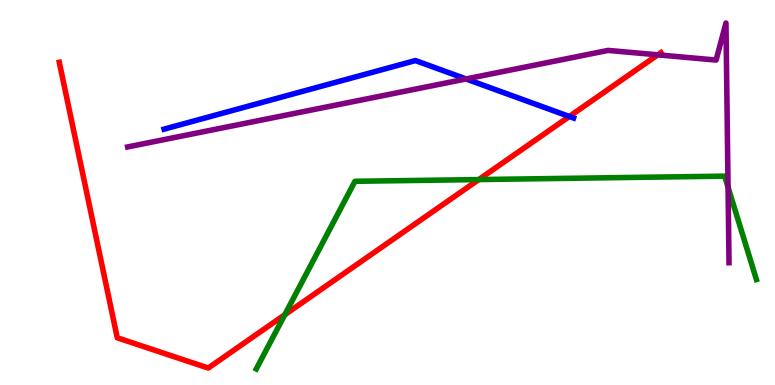[{'lines': ['blue', 'red'], 'intersections': [{'x': 7.35, 'y': 6.97}]}, {'lines': ['green', 'red'], 'intersections': [{'x': 3.67, 'y': 1.83}, {'x': 6.18, 'y': 5.34}]}, {'lines': ['purple', 'red'], 'intersections': [{'x': 8.49, 'y': 8.58}]}, {'lines': ['blue', 'green'], 'intersections': []}, {'lines': ['blue', 'purple'], 'intersections': [{'x': 6.01, 'y': 7.95}]}, {'lines': ['green', 'purple'], 'intersections': [{'x': 9.39, 'y': 5.14}]}]